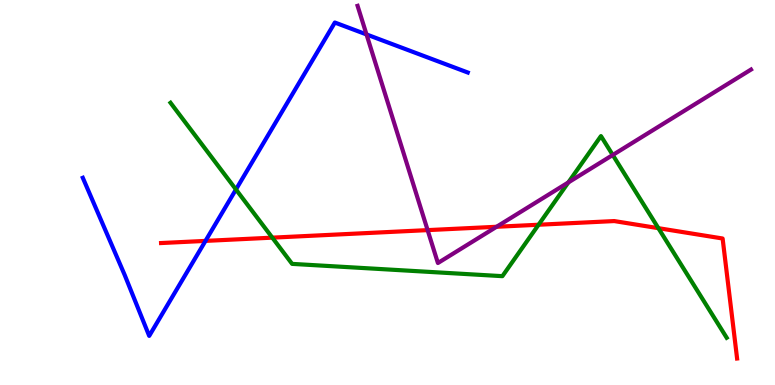[{'lines': ['blue', 'red'], 'intersections': [{'x': 2.65, 'y': 3.74}]}, {'lines': ['green', 'red'], 'intersections': [{'x': 3.51, 'y': 3.83}, {'x': 6.95, 'y': 4.16}, {'x': 8.5, 'y': 4.07}]}, {'lines': ['purple', 'red'], 'intersections': [{'x': 5.52, 'y': 4.02}, {'x': 6.41, 'y': 4.11}]}, {'lines': ['blue', 'green'], 'intersections': [{'x': 3.04, 'y': 5.08}]}, {'lines': ['blue', 'purple'], 'intersections': [{'x': 4.73, 'y': 9.11}]}, {'lines': ['green', 'purple'], 'intersections': [{'x': 7.33, 'y': 5.26}, {'x': 7.91, 'y': 5.97}]}]